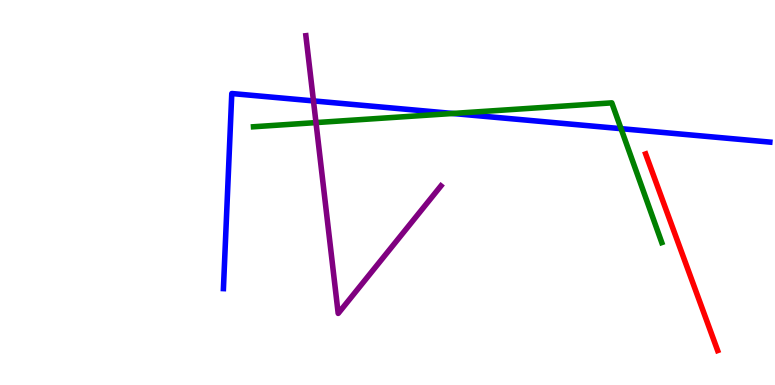[{'lines': ['blue', 'red'], 'intersections': []}, {'lines': ['green', 'red'], 'intersections': []}, {'lines': ['purple', 'red'], 'intersections': []}, {'lines': ['blue', 'green'], 'intersections': [{'x': 5.84, 'y': 7.05}, {'x': 8.01, 'y': 6.66}]}, {'lines': ['blue', 'purple'], 'intersections': [{'x': 4.04, 'y': 7.38}]}, {'lines': ['green', 'purple'], 'intersections': [{'x': 4.08, 'y': 6.82}]}]